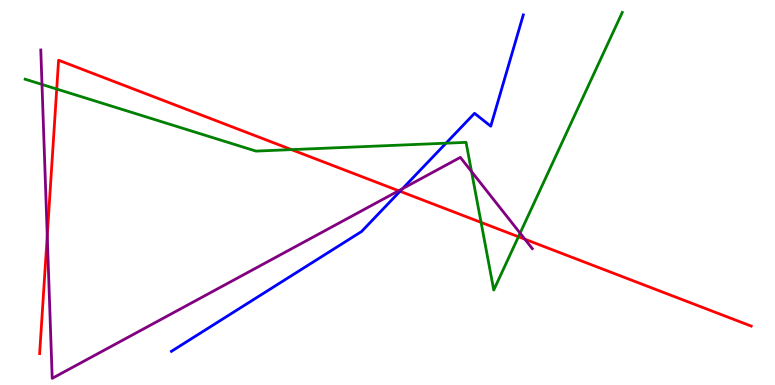[{'lines': ['blue', 'red'], 'intersections': [{'x': 5.16, 'y': 5.03}]}, {'lines': ['green', 'red'], 'intersections': [{'x': 0.732, 'y': 7.69}, {'x': 3.76, 'y': 6.11}, {'x': 6.21, 'y': 4.22}, {'x': 6.69, 'y': 3.85}]}, {'lines': ['purple', 'red'], 'intersections': [{'x': 0.61, 'y': 3.88}, {'x': 5.14, 'y': 5.04}, {'x': 6.77, 'y': 3.79}]}, {'lines': ['blue', 'green'], 'intersections': [{'x': 5.75, 'y': 6.28}]}, {'lines': ['blue', 'purple'], 'intersections': [{'x': 5.19, 'y': 5.1}]}, {'lines': ['green', 'purple'], 'intersections': [{'x': 0.542, 'y': 7.81}, {'x': 6.08, 'y': 5.54}, {'x': 6.71, 'y': 3.94}]}]